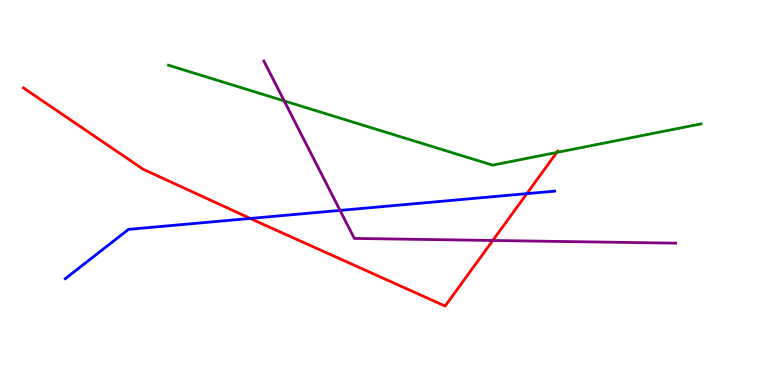[{'lines': ['blue', 'red'], 'intersections': [{'x': 3.23, 'y': 4.33}, {'x': 6.8, 'y': 4.97}]}, {'lines': ['green', 'red'], 'intersections': [{'x': 7.18, 'y': 6.04}]}, {'lines': ['purple', 'red'], 'intersections': [{'x': 6.36, 'y': 3.75}]}, {'lines': ['blue', 'green'], 'intersections': []}, {'lines': ['blue', 'purple'], 'intersections': [{'x': 4.39, 'y': 4.54}]}, {'lines': ['green', 'purple'], 'intersections': [{'x': 3.67, 'y': 7.38}]}]